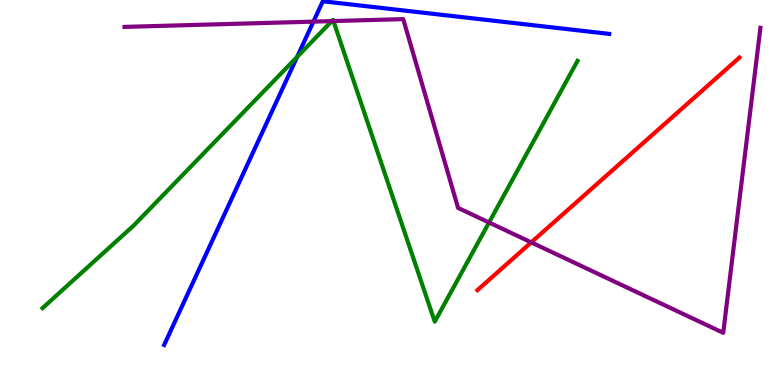[{'lines': ['blue', 'red'], 'intersections': []}, {'lines': ['green', 'red'], 'intersections': []}, {'lines': ['purple', 'red'], 'intersections': [{'x': 6.85, 'y': 3.7}]}, {'lines': ['blue', 'green'], 'intersections': [{'x': 3.83, 'y': 8.52}]}, {'lines': ['blue', 'purple'], 'intersections': [{'x': 4.04, 'y': 9.44}]}, {'lines': ['green', 'purple'], 'intersections': [{'x': 4.28, 'y': 9.45}, {'x': 4.3, 'y': 9.45}, {'x': 6.31, 'y': 4.22}]}]